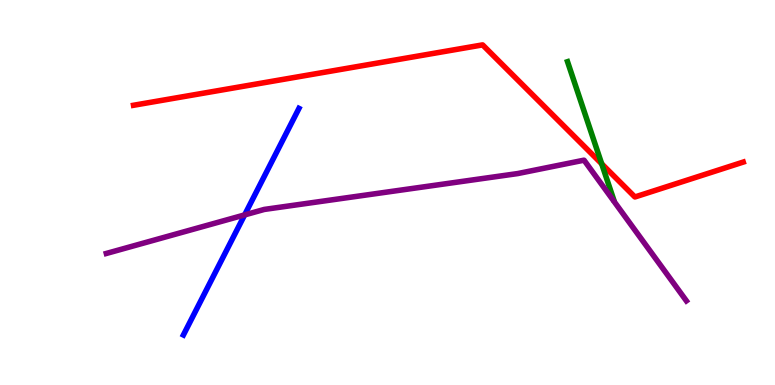[{'lines': ['blue', 'red'], 'intersections': []}, {'lines': ['green', 'red'], 'intersections': [{'x': 7.76, 'y': 5.74}]}, {'lines': ['purple', 'red'], 'intersections': []}, {'lines': ['blue', 'green'], 'intersections': []}, {'lines': ['blue', 'purple'], 'intersections': [{'x': 3.16, 'y': 4.42}]}, {'lines': ['green', 'purple'], 'intersections': []}]